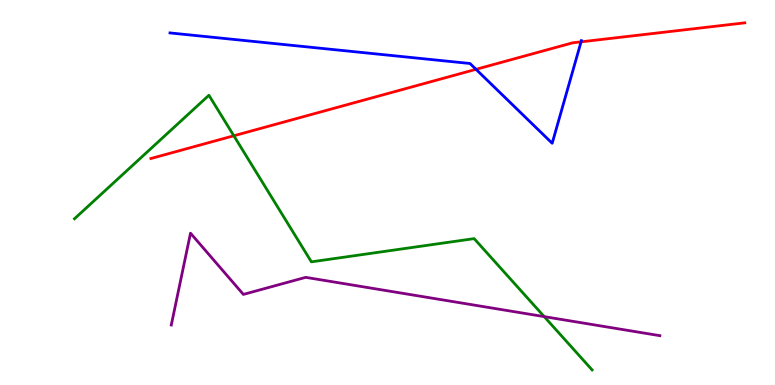[{'lines': ['blue', 'red'], 'intersections': [{'x': 6.14, 'y': 8.2}, {'x': 7.5, 'y': 8.91}]}, {'lines': ['green', 'red'], 'intersections': [{'x': 3.02, 'y': 6.47}]}, {'lines': ['purple', 'red'], 'intersections': []}, {'lines': ['blue', 'green'], 'intersections': []}, {'lines': ['blue', 'purple'], 'intersections': []}, {'lines': ['green', 'purple'], 'intersections': [{'x': 7.02, 'y': 1.78}]}]